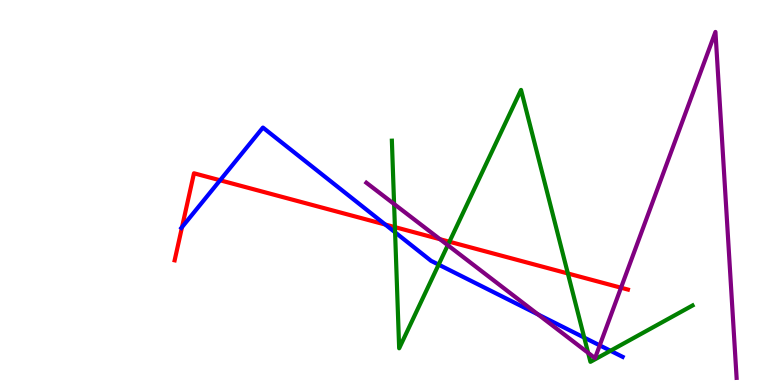[{'lines': ['blue', 'red'], 'intersections': [{'x': 2.35, 'y': 4.1}, {'x': 2.84, 'y': 5.32}, {'x': 4.97, 'y': 4.17}]}, {'lines': ['green', 'red'], 'intersections': [{'x': 5.1, 'y': 4.1}, {'x': 5.8, 'y': 3.72}, {'x': 7.33, 'y': 2.9}]}, {'lines': ['purple', 'red'], 'intersections': [{'x': 5.68, 'y': 3.79}, {'x': 8.01, 'y': 2.53}]}, {'lines': ['blue', 'green'], 'intersections': [{'x': 5.1, 'y': 3.97}, {'x': 5.66, 'y': 3.13}, {'x': 7.54, 'y': 1.23}, {'x': 7.88, 'y': 0.889}]}, {'lines': ['blue', 'purple'], 'intersections': [{'x': 6.94, 'y': 1.83}, {'x': 7.74, 'y': 1.03}]}, {'lines': ['green', 'purple'], 'intersections': [{'x': 5.09, 'y': 4.7}, {'x': 5.78, 'y': 3.63}, {'x': 7.59, 'y': 0.835}]}]